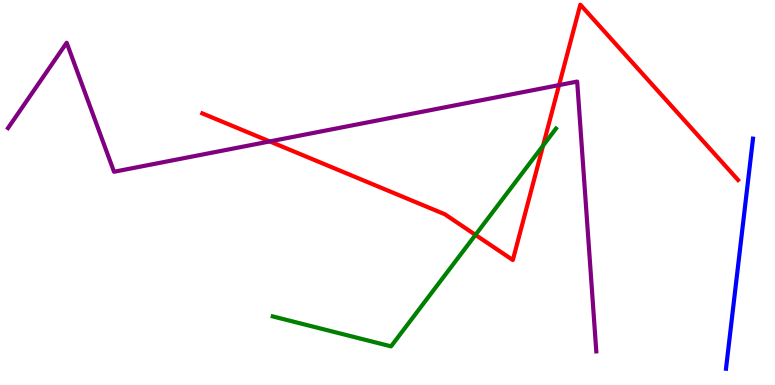[{'lines': ['blue', 'red'], 'intersections': []}, {'lines': ['green', 'red'], 'intersections': [{'x': 6.14, 'y': 3.9}, {'x': 7.01, 'y': 6.22}]}, {'lines': ['purple', 'red'], 'intersections': [{'x': 3.48, 'y': 6.33}, {'x': 7.21, 'y': 7.79}]}, {'lines': ['blue', 'green'], 'intersections': []}, {'lines': ['blue', 'purple'], 'intersections': []}, {'lines': ['green', 'purple'], 'intersections': []}]